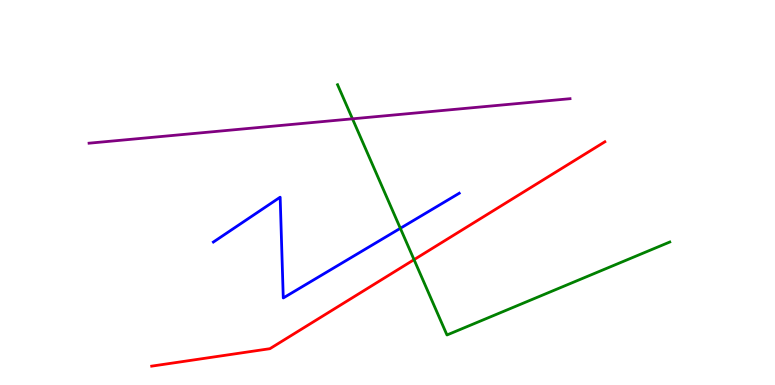[{'lines': ['blue', 'red'], 'intersections': []}, {'lines': ['green', 'red'], 'intersections': [{'x': 5.34, 'y': 3.26}]}, {'lines': ['purple', 'red'], 'intersections': []}, {'lines': ['blue', 'green'], 'intersections': [{'x': 5.17, 'y': 4.07}]}, {'lines': ['blue', 'purple'], 'intersections': []}, {'lines': ['green', 'purple'], 'intersections': [{'x': 4.55, 'y': 6.91}]}]